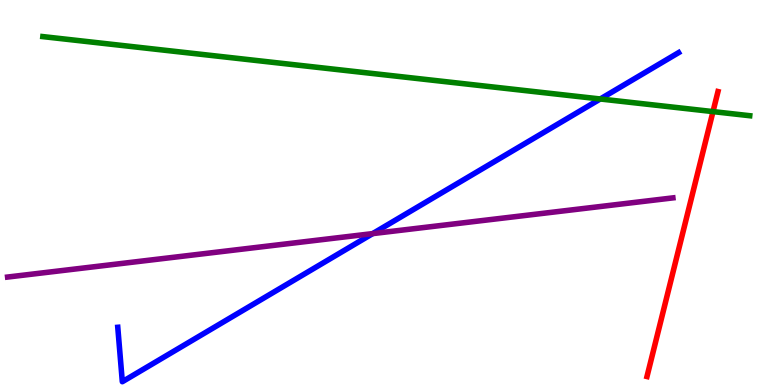[{'lines': ['blue', 'red'], 'intersections': []}, {'lines': ['green', 'red'], 'intersections': [{'x': 9.2, 'y': 7.1}]}, {'lines': ['purple', 'red'], 'intersections': []}, {'lines': ['blue', 'green'], 'intersections': [{'x': 7.75, 'y': 7.43}]}, {'lines': ['blue', 'purple'], 'intersections': [{'x': 4.81, 'y': 3.93}]}, {'lines': ['green', 'purple'], 'intersections': []}]